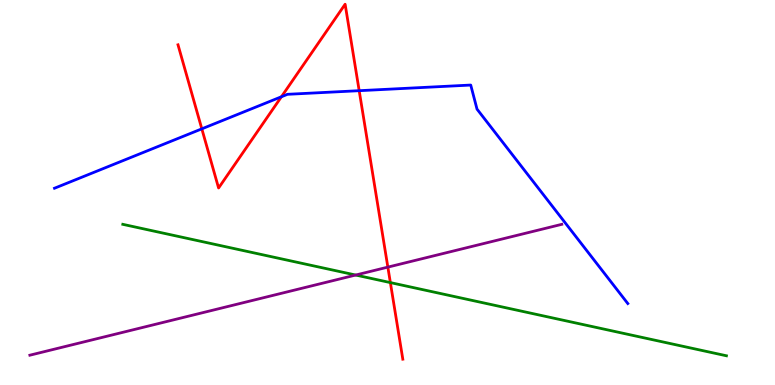[{'lines': ['blue', 'red'], 'intersections': [{'x': 2.6, 'y': 6.65}, {'x': 3.63, 'y': 7.49}, {'x': 4.63, 'y': 7.64}]}, {'lines': ['green', 'red'], 'intersections': [{'x': 5.04, 'y': 2.66}]}, {'lines': ['purple', 'red'], 'intersections': [{'x': 5.0, 'y': 3.06}]}, {'lines': ['blue', 'green'], 'intersections': []}, {'lines': ['blue', 'purple'], 'intersections': []}, {'lines': ['green', 'purple'], 'intersections': [{'x': 4.59, 'y': 2.86}]}]